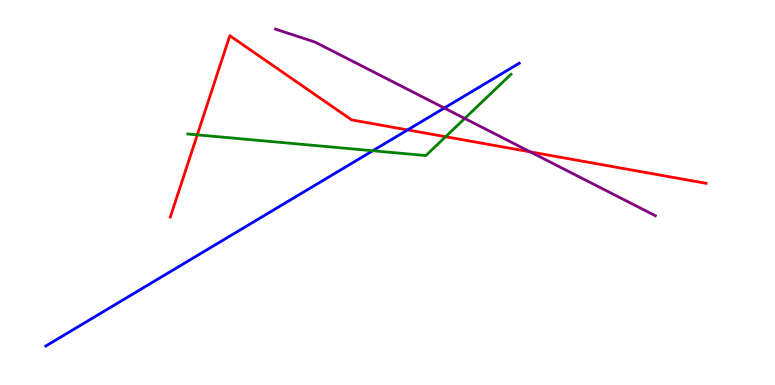[{'lines': ['blue', 'red'], 'intersections': [{'x': 5.26, 'y': 6.63}]}, {'lines': ['green', 'red'], 'intersections': [{'x': 2.55, 'y': 6.5}, {'x': 5.75, 'y': 6.45}]}, {'lines': ['purple', 'red'], 'intersections': [{'x': 6.84, 'y': 6.06}]}, {'lines': ['blue', 'green'], 'intersections': [{'x': 4.81, 'y': 6.08}]}, {'lines': ['blue', 'purple'], 'intersections': [{'x': 5.73, 'y': 7.19}]}, {'lines': ['green', 'purple'], 'intersections': [{'x': 6.0, 'y': 6.92}]}]